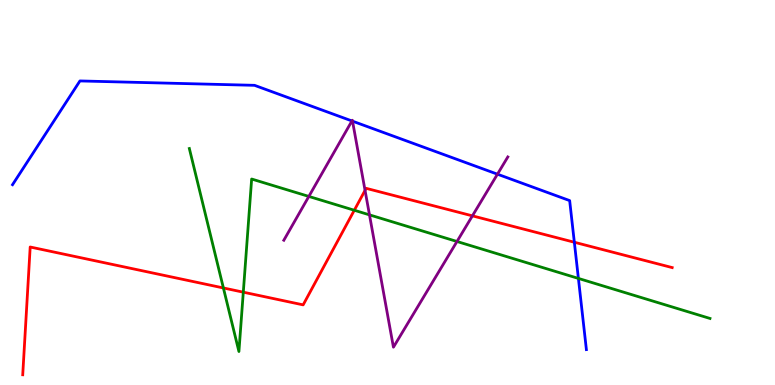[{'lines': ['blue', 'red'], 'intersections': [{'x': 7.41, 'y': 3.71}]}, {'lines': ['green', 'red'], 'intersections': [{'x': 2.88, 'y': 2.52}, {'x': 3.14, 'y': 2.41}, {'x': 4.57, 'y': 4.54}]}, {'lines': ['purple', 'red'], 'intersections': [{'x': 4.71, 'y': 5.06}, {'x': 6.1, 'y': 4.39}]}, {'lines': ['blue', 'green'], 'intersections': [{'x': 7.46, 'y': 2.77}]}, {'lines': ['blue', 'purple'], 'intersections': [{'x': 4.54, 'y': 6.86}, {'x': 4.55, 'y': 6.85}, {'x': 6.42, 'y': 5.48}]}, {'lines': ['green', 'purple'], 'intersections': [{'x': 3.99, 'y': 4.9}, {'x': 4.77, 'y': 4.42}, {'x': 5.9, 'y': 3.73}]}]